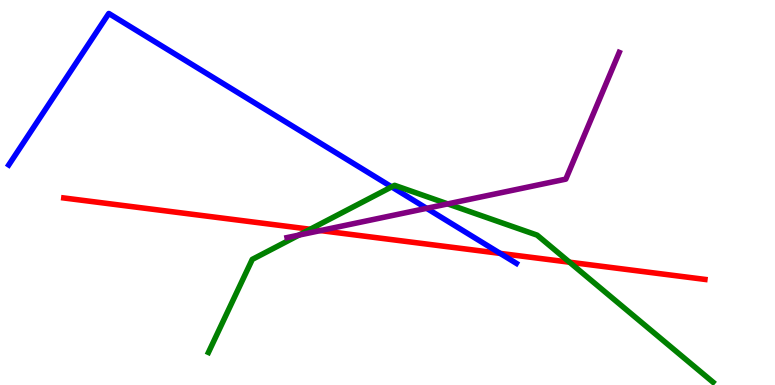[{'lines': ['blue', 'red'], 'intersections': [{'x': 6.45, 'y': 3.42}]}, {'lines': ['green', 'red'], 'intersections': [{'x': 4.0, 'y': 4.05}, {'x': 7.35, 'y': 3.19}]}, {'lines': ['purple', 'red'], 'intersections': [{'x': 4.14, 'y': 4.01}]}, {'lines': ['blue', 'green'], 'intersections': [{'x': 5.05, 'y': 5.15}]}, {'lines': ['blue', 'purple'], 'intersections': [{'x': 5.5, 'y': 4.59}]}, {'lines': ['green', 'purple'], 'intersections': [{'x': 3.86, 'y': 3.89}, {'x': 5.78, 'y': 4.7}]}]